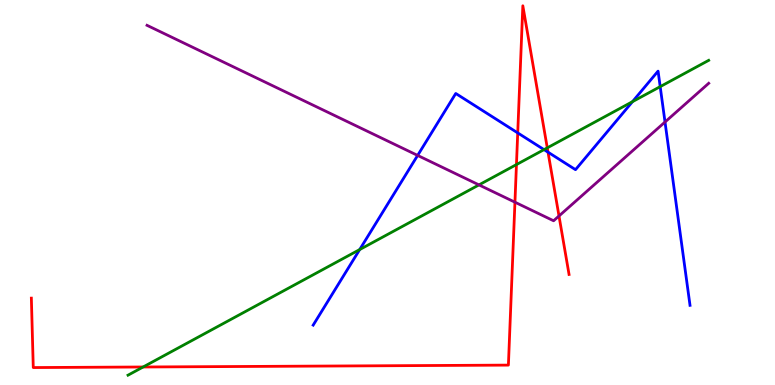[{'lines': ['blue', 'red'], 'intersections': [{'x': 6.68, 'y': 6.55}, {'x': 7.07, 'y': 6.05}]}, {'lines': ['green', 'red'], 'intersections': [{'x': 1.85, 'y': 0.468}, {'x': 6.66, 'y': 5.73}, {'x': 7.06, 'y': 6.16}]}, {'lines': ['purple', 'red'], 'intersections': [{'x': 6.64, 'y': 4.75}, {'x': 7.21, 'y': 4.39}]}, {'lines': ['blue', 'green'], 'intersections': [{'x': 4.64, 'y': 3.52}, {'x': 7.02, 'y': 6.11}, {'x': 8.16, 'y': 7.36}, {'x': 8.52, 'y': 7.75}]}, {'lines': ['blue', 'purple'], 'intersections': [{'x': 5.39, 'y': 5.96}, {'x': 8.58, 'y': 6.83}]}, {'lines': ['green', 'purple'], 'intersections': [{'x': 6.18, 'y': 5.2}]}]